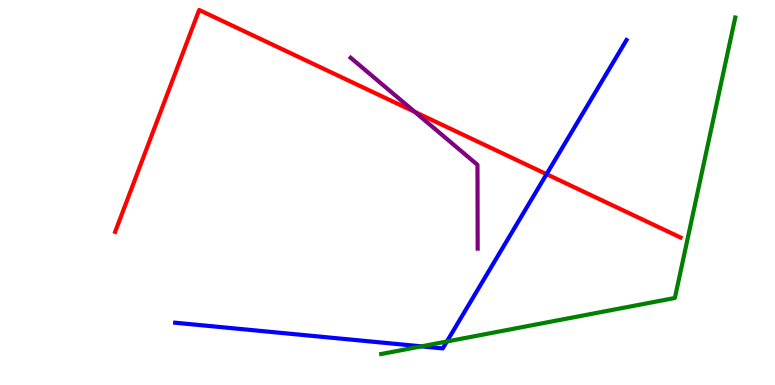[{'lines': ['blue', 'red'], 'intersections': [{'x': 7.05, 'y': 5.48}]}, {'lines': ['green', 'red'], 'intersections': []}, {'lines': ['purple', 'red'], 'intersections': [{'x': 5.35, 'y': 7.09}]}, {'lines': ['blue', 'green'], 'intersections': [{'x': 5.44, 'y': 1.0}, {'x': 5.77, 'y': 1.13}]}, {'lines': ['blue', 'purple'], 'intersections': []}, {'lines': ['green', 'purple'], 'intersections': []}]